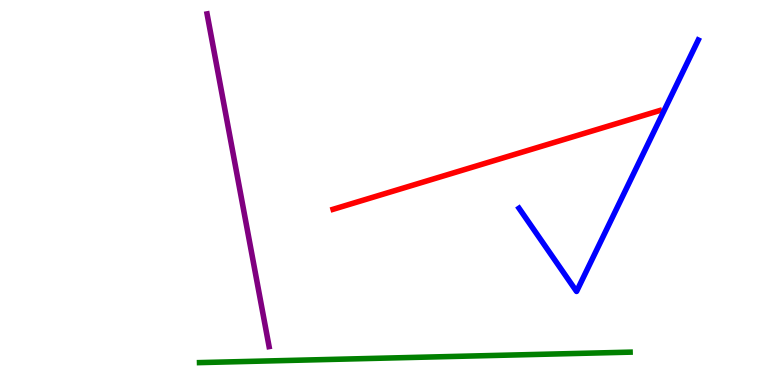[{'lines': ['blue', 'red'], 'intersections': []}, {'lines': ['green', 'red'], 'intersections': []}, {'lines': ['purple', 'red'], 'intersections': []}, {'lines': ['blue', 'green'], 'intersections': []}, {'lines': ['blue', 'purple'], 'intersections': []}, {'lines': ['green', 'purple'], 'intersections': []}]